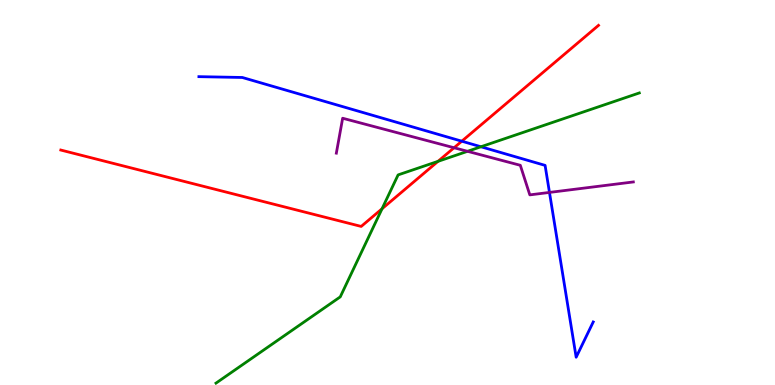[{'lines': ['blue', 'red'], 'intersections': [{'x': 5.96, 'y': 6.33}]}, {'lines': ['green', 'red'], 'intersections': [{'x': 4.93, 'y': 4.58}, {'x': 5.65, 'y': 5.81}]}, {'lines': ['purple', 'red'], 'intersections': [{'x': 5.86, 'y': 6.16}]}, {'lines': ['blue', 'green'], 'intersections': [{'x': 6.21, 'y': 6.19}]}, {'lines': ['blue', 'purple'], 'intersections': [{'x': 7.09, 'y': 5.0}]}, {'lines': ['green', 'purple'], 'intersections': [{'x': 6.03, 'y': 6.07}]}]